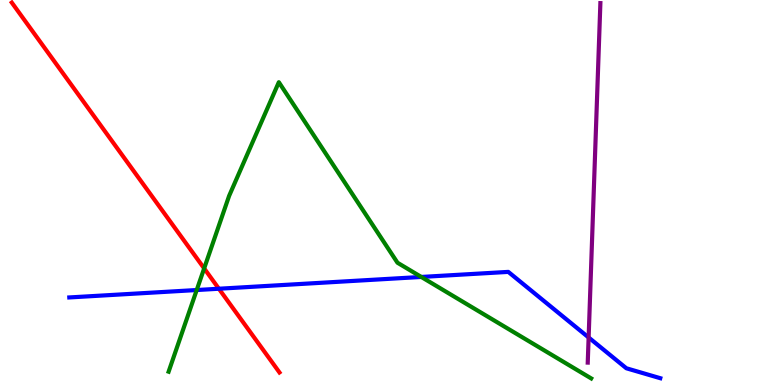[{'lines': ['blue', 'red'], 'intersections': [{'x': 2.82, 'y': 2.5}]}, {'lines': ['green', 'red'], 'intersections': [{'x': 2.63, 'y': 3.03}]}, {'lines': ['purple', 'red'], 'intersections': []}, {'lines': ['blue', 'green'], 'intersections': [{'x': 2.54, 'y': 2.47}, {'x': 5.44, 'y': 2.81}]}, {'lines': ['blue', 'purple'], 'intersections': [{'x': 7.6, 'y': 1.23}]}, {'lines': ['green', 'purple'], 'intersections': []}]